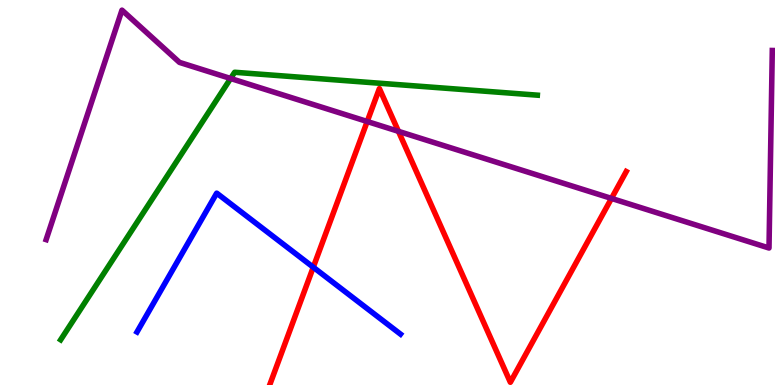[{'lines': ['blue', 'red'], 'intersections': [{'x': 4.04, 'y': 3.06}]}, {'lines': ['green', 'red'], 'intersections': []}, {'lines': ['purple', 'red'], 'intersections': [{'x': 4.74, 'y': 6.84}, {'x': 5.14, 'y': 6.59}, {'x': 7.89, 'y': 4.85}]}, {'lines': ['blue', 'green'], 'intersections': []}, {'lines': ['blue', 'purple'], 'intersections': []}, {'lines': ['green', 'purple'], 'intersections': [{'x': 2.98, 'y': 7.96}]}]